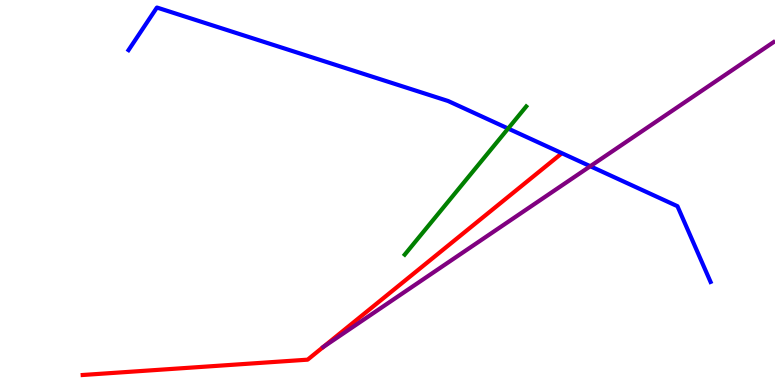[{'lines': ['blue', 'red'], 'intersections': []}, {'lines': ['green', 'red'], 'intersections': []}, {'lines': ['purple', 'red'], 'intersections': []}, {'lines': ['blue', 'green'], 'intersections': [{'x': 6.56, 'y': 6.66}]}, {'lines': ['blue', 'purple'], 'intersections': [{'x': 7.62, 'y': 5.68}]}, {'lines': ['green', 'purple'], 'intersections': []}]